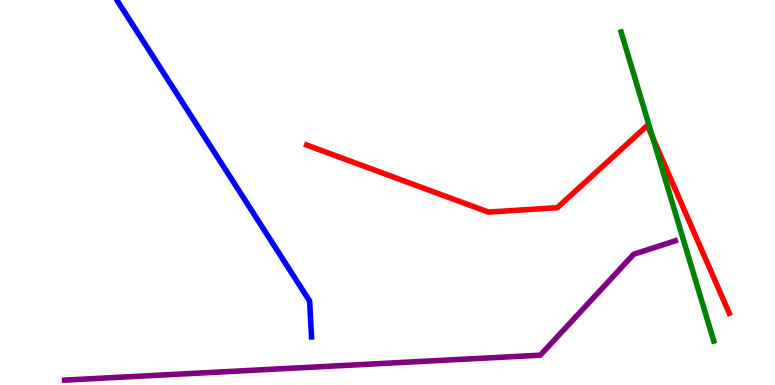[{'lines': ['blue', 'red'], 'intersections': []}, {'lines': ['green', 'red'], 'intersections': [{'x': 8.42, 'y': 6.41}]}, {'lines': ['purple', 'red'], 'intersections': []}, {'lines': ['blue', 'green'], 'intersections': []}, {'lines': ['blue', 'purple'], 'intersections': []}, {'lines': ['green', 'purple'], 'intersections': []}]